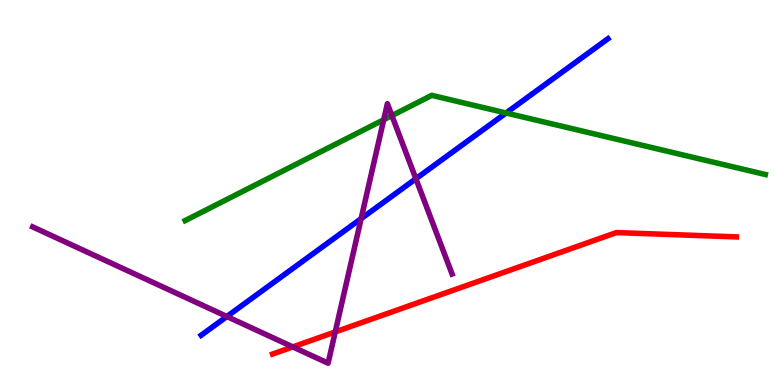[{'lines': ['blue', 'red'], 'intersections': []}, {'lines': ['green', 'red'], 'intersections': []}, {'lines': ['purple', 'red'], 'intersections': [{'x': 3.78, 'y': 0.989}, {'x': 4.33, 'y': 1.38}]}, {'lines': ['blue', 'green'], 'intersections': [{'x': 6.53, 'y': 7.07}]}, {'lines': ['blue', 'purple'], 'intersections': [{'x': 2.93, 'y': 1.78}, {'x': 4.66, 'y': 4.32}, {'x': 5.37, 'y': 5.36}]}, {'lines': ['green', 'purple'], 'intersections': [{'x': 4.95, 'y': 6.89}, {'x': 5.06, 'y': 7.0}]}]